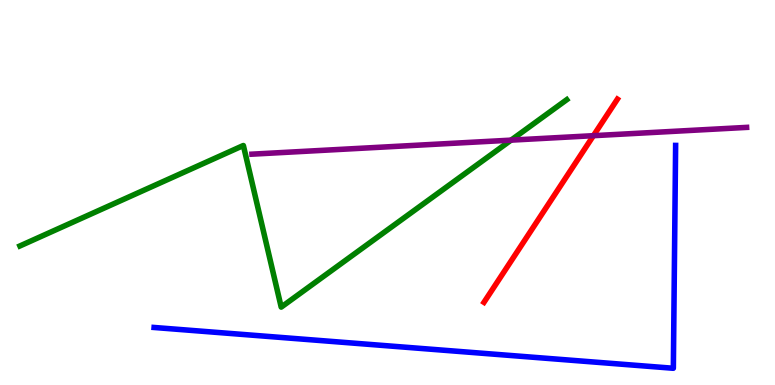[{'lines': ['blue', 'red'], 'intersections': []}, {'lines': ['green', 'red'], 'intersections': []}, {'lines': ['purple', 'red'], 'intersections': [{'x': 7.66, 'y': 6.48}]}, {'lines': ['blue', 'green'], 'intersections': []}, {'lines': ['blue', 'purple'], 'intersections': []}, {'lines': ['green', 'purple'], 'intersections': [{'x': 6.59, 'y': 6.36}]}]